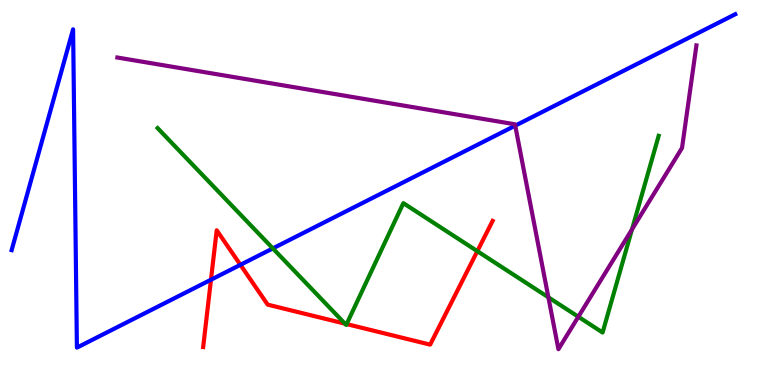[{'lines': ['blue', 'red'], 'intersections': [{'x': 2.72, 'y': 2.73}, {'x': 3.1, 'y': 3.12}]}, {'lines': ['green', 'red'], 'intersections': [{'x': 4.45, 'y': 1.59}, {'x': 4.47, 'y': 1.58}, {'x': 6.16, 'y': 3.48}]}, {'lines': ['purple', 'red'], 'intersections': []}, {'lines': ['blue', 'green'], 'intersections': [{'x': 3.52, 'y': 3.55}]}, {'lines': ['blue', 'purple'], 'intersections': [{'x': 6.65, 'y': 6.74}]}, {'lines': ['green', 'purple'], 'intersections': [{'x': 7.08, 'y': 2.28}, {'x': 7.46, 'y': 1.77}, {'x': 8.15, 'y': 4.04}]}]